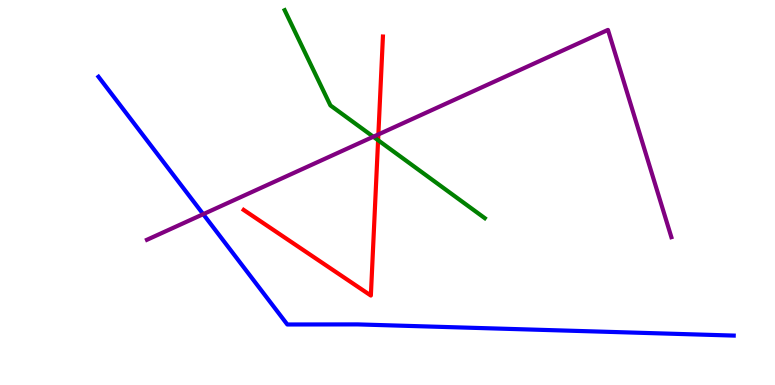[{'lines': ['blue', 'red'], 'intersections': []}, {'lines': ['green', 'red'], 'intersections': [{'x': 4.88, 'y': 6.36}]}, {'lines': ['purple', 'red'], 'intersections': [{'x': 4.88, 'y': 6.51}]}, {'lines': ['blue', 'green'], 'intersections': []}, {'lines': ['blue', 'purple'], 'intersections': [{'x': 2.62, 'y': 4.44}]}, {'lines': ['green', 'purple'], 'intersections': [{'x': 4.82, 'y': 6.45}]}]